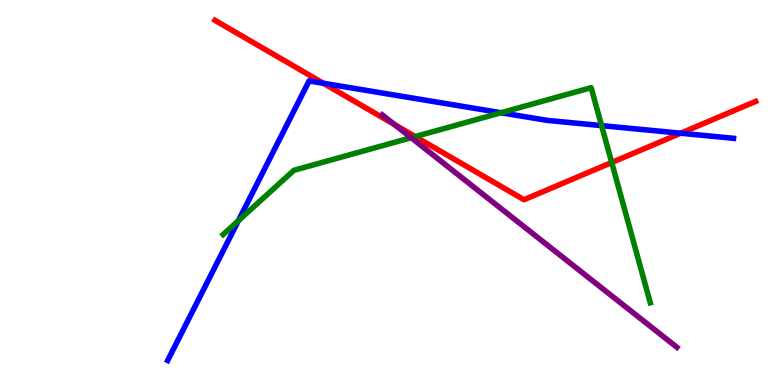[{'lines': ['blue', 'red'], 'intersections': [{'x': 4.17, 'y': 7.84}, {'x': 8.78, 'y': 6.54}]}, {'lines': ['green', 'red'], 'intersections': [{'x': 5.36, 'y': 6.45}, {'x': 7.89, 'y': 5.78}]}, {'lines': ['purple', 'red'], 'intersections': [{'x': 5.09, 'y': 6.76}]}, {'lines': ['blue', 'green'], 'intersections': [{'x': 3.08, 'y': 4.27}, {'x': 6.46, 'y': 7.07}, {'x': 7.76, 'y': 6.74}]}, {'lines': ['blue', 'purple'], 'intersections': []}, {'lines': ['green', 'purple'], 'intersections': [{'x': 5.31, 'y': 6.42}]}]